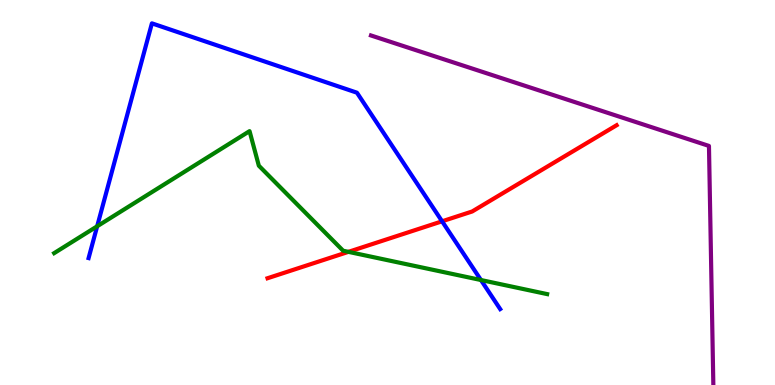[{'lines': ['blue', 'red'], 'intersections': [{'x': 5.7, 'y': 4.25}]}, {'lines': ['green', 'red'], 'intersections': [{'x': 4.5, 'y': 3.46}]}, {'lines': ['purple', 'red'], 'intersections': []}, {'lines': ['blue', 'green'], 'intersections': [{'x': 1.25, 'y': 4.12}, {'x': 6.21, 'y': 2.73}]}, {'lines': ['blue', 'purple'], 'intersections': []}, {'lines': ['green', 'purple'], 'intersections': []}]